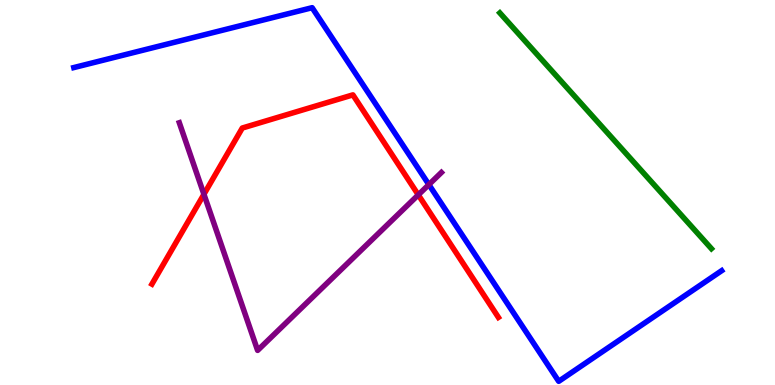[{'lines': ['blue', 'red'], 'intersections': []}, {'lines': ['green', 'red'], 'intersections': []}, {'lines': ['purple', 'red'], 'intersections': [{'x': 2.63, 'y': 4.95}, {'x': 5.4, 'y': 4.94}]}, {'lines': ['blue', 'green'], 'intersections': []}, {'lines': ['blue', 'purple'], 'intersections': [{'x': 5.53, 'y': 5.21}]}, {'lines': ['green', 'purple'], 'intersections': []}]